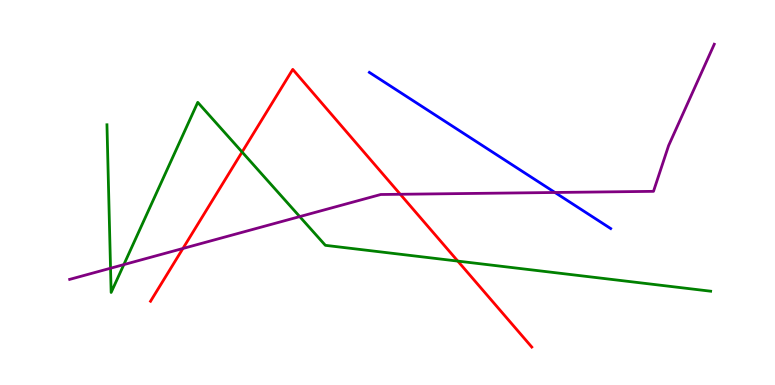[{'lines': ['blue', 'red'], 'intersections': []}, {'lines': ['green', 'red'], 'intersections': [{'x': 3.12, 'y': 6.05}, {'x': 5.91, 'y': 3.22}]}, {'lines': ['purple', 'red'], 'intersections': [{'x': 2.36, 'y': 3.55}, {'x': 5.16, 'y': 4.95}]}, {'lines': ['blue', 'green'], 'intersections': []}, {'lines': ['blue', 'purple'], 'intersections': [{'x': 7.16, 'y': 5.0}]}, {'lines': ['green', 'purple'], 'intersections': [{'x': 1.43, 'y': 3.03}, {'x': 1.6, 'y': 3.13}, {'x': 3.87, 'y': 4.37}]}]